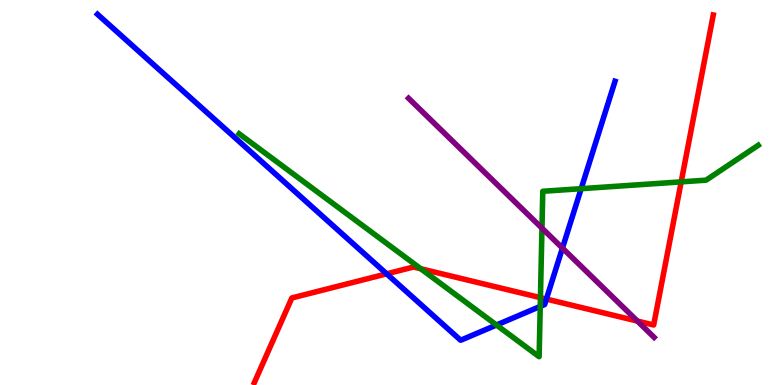[{'lines': ['blue', 'red'], 'intersections': [{'x': 4.99, 'y': 2.89}, {'x': 7.05, 'y': 2.23}]}, {'lines': ['green', 'red'], 'intersections': [{'x': 5.43, 'y': 3.02}, {'x': 6.97, 'y': 2.27}, {'x': 8.79, 'y': 5.28}]}, {'lines': ['purple', 'red'], 'intersections': [{'x': 8.22, 'y': 1.66}]}, {'lines': ['blue', 'green'], 'intersections': [{'x': 6.41, 'y': 1.56}, {'x': 6.97, 'y': 2.04}, {'x': 7.5, 'y': 5.1}]}, {'lines': ['blue', 'purple'], 'intersections': [{'x': 7.26, 'y': 3.56}]}, {'lines': ['green', 'purple'], 'intersections': [{'x': 6.99, 'y': 4.07}]}]